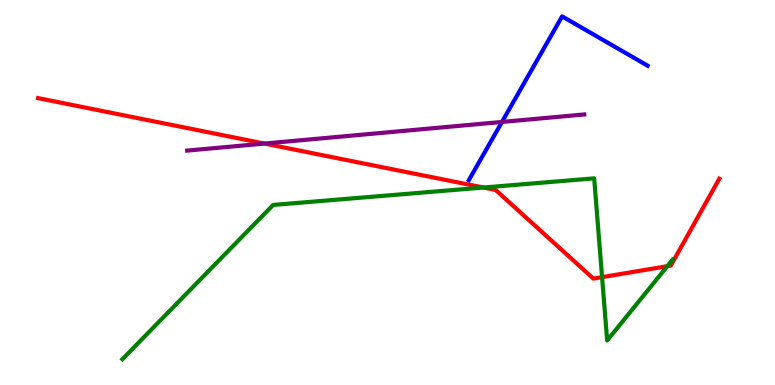[{'lines': ['blue', 'red'], 'intersections': []}, {'lines': ['green', 'red'], 'intersections': [{'x': 6.24, 'y': 5.13}, {'x': 7.77, 'y': 2.8}, {'x': 8.61, 'y': 3.09}]}, {'lines': ['purple', 'red'], 'intersections': [{'x': 3.41, 'y': 6.27}]}, {'lines': ['blue', 'green'], 'intersections': []}, {'lines': ['blue', 'purple'], 'intersections': [{'x': 6.48, 'y': 6.83}]}, {'lines': ['green', 'purple'], 'intersections': []}]